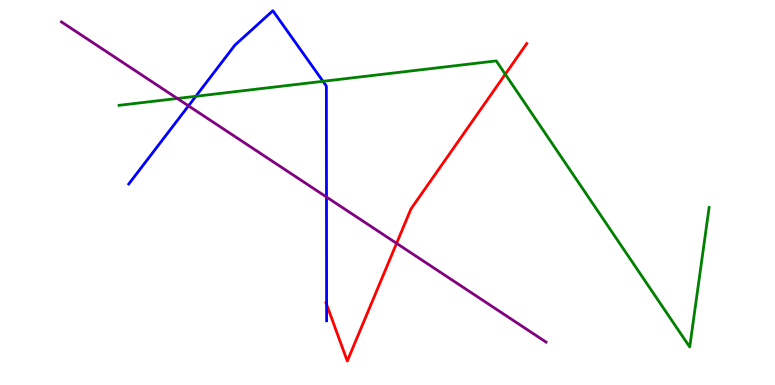[{'lines': ['blue', 'red'], 'intersections': [{'x': 4.21, 'y': 2.09}]}, {'lines': ['green', 'red'], 'intersections': [{'x': 6.52, 'y': 8.07}]}, {'lines': ['purple', 'red'], 'intersections': [{'x': 5.12, 'y': 3.68}]}, {'lines': ['blue', 'green'], 'intersections': [{'x': 2.53, 'y': 7.5}, {'x': 4.17, 'y': 7.89}]}, {'lines': ['blue', 'purple'], 'intersections': [{'x': 2.43, 'y': 7.25}, {'x': 4.21, 'y': 4.88}]}, {'lines': ['green', 'purple'], 'intersections': [{'x': 2.29, 'y': 7.44}]}]